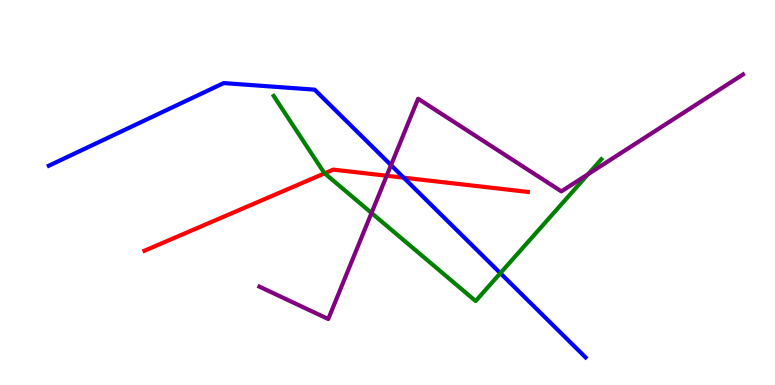[{'lines': ['blue', 'red'], 'intersections': [{'x': 5.21, 'y': 5.38}]}, {'lines': ['green', 'red'], 'intersections': [{'x': 4.19, 'y': 5.5}]}, {'lines': ['purple', 'red'], 'intersections': [{'x': 4.99, 'y': 5.44}]}, {'lines': ['blue', 'green'], 'intersections': [{'x': 6.46, 'y': 2.9}]}, {'lines': ['blue', 'purple'], 'intersections': [{'x': 5.05, 'y': 5.71}]}, {'lines': ['green', 'purple'], 'intersections': [{'x': 4.79, 'y': 4.47}, {'x': 7.59, 'y': 5.48}]}]